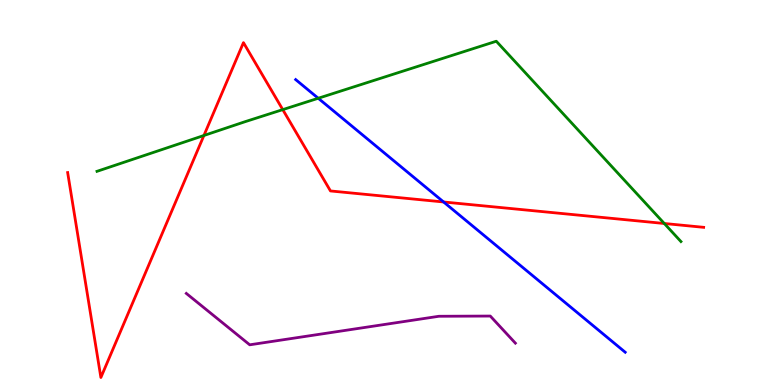[{'lines': ['blue', 'red'], 'intersections': [{'x': 5.72, 'y': 4.75}]}, {'lines': ['green', 'red'], 'intersections': [{'x': 2.63, 'y': 6.48}, {'x': 3.65, 'y': 7.15}, {'x': 8.57, 'y': 4.2}]}, {'lines': ['purple', 'red'], 'intersections': []}, {'lines': ['blue', 'green'], 'intersections': [{'x': 4.11, 'y': 7.45}]}, {'lines': ['blue', 'purple'], 'intersections': []}, {'lines': ['green', 'purple'], 'intersections': []}]